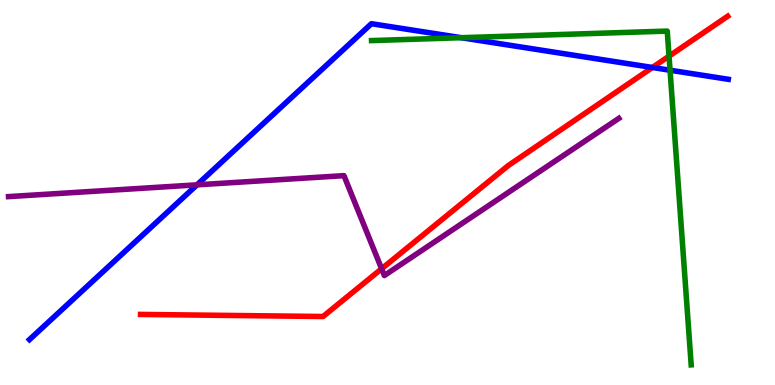[{'lines': ['blue', 'red'], 'intersections': [{'x': 8.42, 'y': 8.25}]}, {'lines': ['green', 'red'], 'intersections': [{'x': 8.63, 'y': 8.54}]}, {'lines': ['purple', 'red'], 'intersections': [{'x': 4.92, 'y': 3.02}]}, {'lines': ['blue', 'green'], 'intersections': [{'x': 5.95, 'y': 9.02}, {'x': 8.65, 'y': 8.18}]}, {'lines': ['blue', 'purple'], 'intersections': [{'x': 2.54, 'y': 5.2}]}, {'lines': ['green', 'purple'], 'intersections': []}]